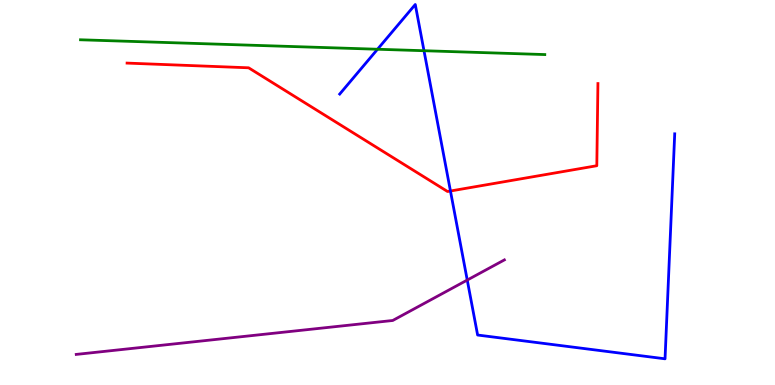[{'lines': ['blue', 'red'], 'intersections': [{'x': 5.81, 'y': 5.04}]}, {'lines': ['green', 'red'], 'intersections': []}, {'lines': ['purple', 'red'], 'intersections': []}, {'lines': ['blue', 'green'], 'intersections': [{'x': 4.87, 'y': 8.72}, {'x': 5.47, 'y': 8.68}]}, {'lines': ['blue', 'purple'], 'intersections': [{'x': 6.03, 'y': 2.73}]}, {'lines': ['green', 'purple'], 'intersections': []}]